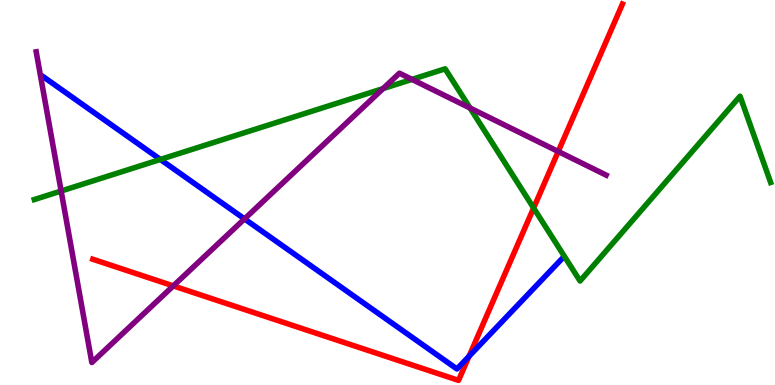[{'lines': ['blue', 'red'], 'intersections': [{'x': 6.05, 'y': 0.746}]}, {'lines': ['green', 'red'], 'intersections': [{'x': 6.89, 'y': 4.6}]}, {'lines': ['purple', 'red'], 'intersections': [{'x': 2.24, 'y': 2.57}, {'x': 7.2, 'y': 6.07}]}, {'lines': ['blue', 'green'], 'intersections': [{'x': 2.07, 'y': 5.86}]}, {'lines': ['blue', 'purple'], 'intersections': [{'x': 3.16, 'y': 4.31}]}, {'lines': ['green', 'purple'], 'intersections': [{'x': 0.789, 'y': 5.04}, {'x': 4.94, 'y': 7.7}, {'x': 5.32, 'y': 7.94}, {'x': 6.07, 'y': 7.19}]}]